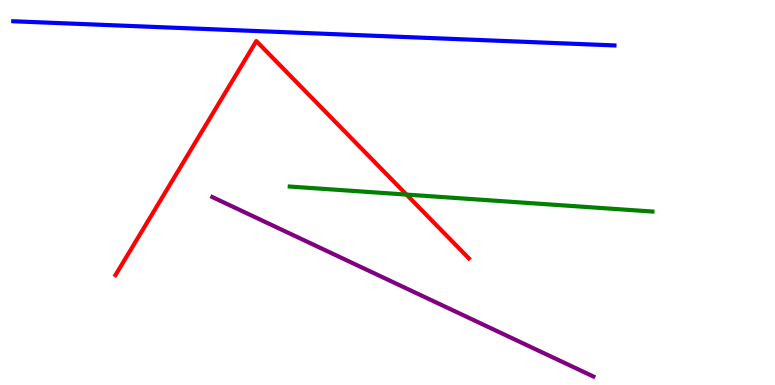[{'lines': ['blue', 'red'], 'intersections': []}, {'lines': ['green', 'red'], 'intersections': [{'x': 5.25, 'y': 4.95}]}, {'lines': ['purple', 'red'], 'intersections': []}, {'lines': ['blue', 'green'], 'intersections': []}, {'lines': ['blue', 'purple'], 'intersections': []}, {'lines': ['green', 'purple'], 'intersections': []}]